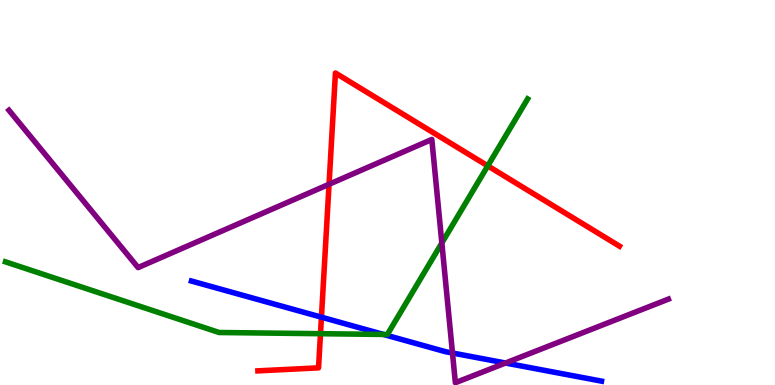[{'lines': ['blue', 'red'], 'intersections': [{'x': 4.15, 'y': 1.76}]}, {'lines': ['green', 'red'], 'intersections': [{'x': 4.14, 'y': 1.33}, {'x': 6.29, 'y': 5.69}]}, {'lines': ['purple', 'red'], 'intersections': [{'x': 4.25, 'y': 5.21}]}, {'lines': ['blue', 'green'], 'intersections': [{'x': 4.95, 'y': 1.31}]}, {'lines': ['blue', 'purple'], 'intersections': [{'x': 5.84, 'y': 0.831}, {'x': 6.52, 'y': 0.571}]}, {'lines': ['green', 'purple'], 'intersections': [{'x': 5.7, 'y': 3.69}]}]